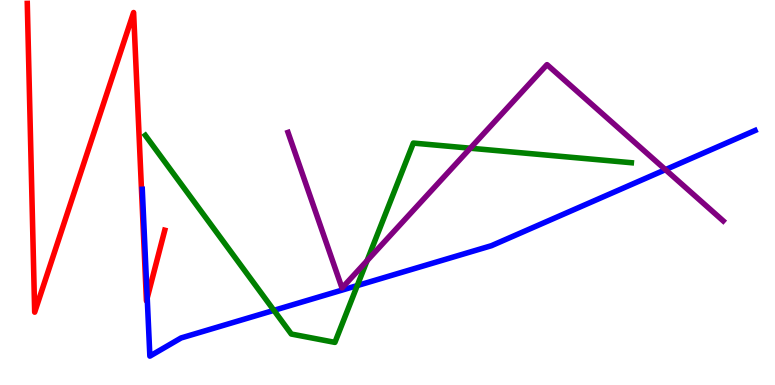[{'lines': ['blue', 'red'], 'intersections': [{'x': 1.9, 'y': 2.26}]}, {'lines': ['green', 'red'], 'intersections': []}, {'lines': ['purple', 'red'], 'intersections': []}, {'lines': ['blue', 'green'], 'intersections': [{'x': 3.53, 'y': 1.94}, {'x': 4.61, 'y': 2.58}]}, {'lines': ['blue', 'purple'], 'intersections': [{'x': 8.59, 'y': 5.59}]}, {'lines': ['green', 'purple'], 'intersections': [{'x': 4.74, 'y': 3.23}, {'x': 6.07, 'y': 6.15}]}]